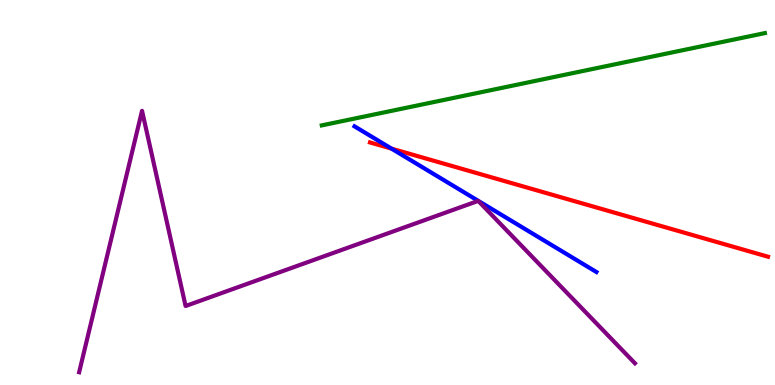[{'lines': ['blue', 'red'], 'intersections': [{'x': 5.05, 'y': 6.14}]}, {'lines': ['green', 'red'], 'intersections': []}, {'lines': ['purple', 'red'], 'intersections': []}, {'lines': ['blue', 'green'], 'intersections': []}, {'lines': ['blue', 'purple'], 'intersections': []}, {'lines': ['green', 'purple'], 'intersections': []}]